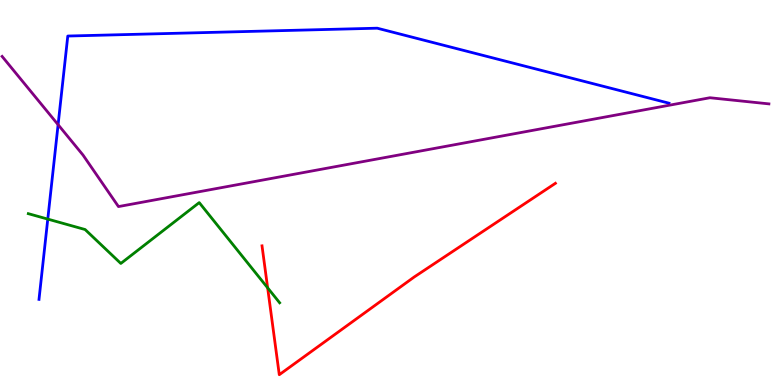[{'lines': ['blue', 'red'], 'intersections': []}, {'lines': ['green', 'red'], 'intersections': [{'x': 3.45, 'y': 2.52}]}, {'lines': ['purple', 'red'], 'intersections': []}, {'lines': ['blue', 'green'], 'intersections': [{'x': 0.616, 'y': 4.31}]}, {'lines': ['blue', 'purple'], 'intersections': [{'x': 0.75, 'y': 6.76}]}, {'lines': ['green', 'purple'], 'intersections': []}]